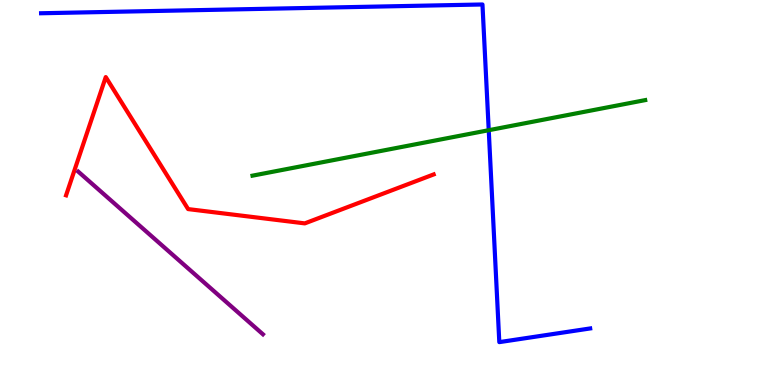[{'lines': ['blue', 'red'], 'intersections': []}, {'lines': ['green', 'red'], 'intersections': []}, {'lines': ['purple', 'red'], 'intersections': []}, {'lines': ['blue', 'green'], 'intersections': [{'x': 6.31, 'y': 6.62}]}, {'lines': ['blue', 'purple'], 'intersections': []}, {'lines': ['green', 'purple'], 'intersections': []}]